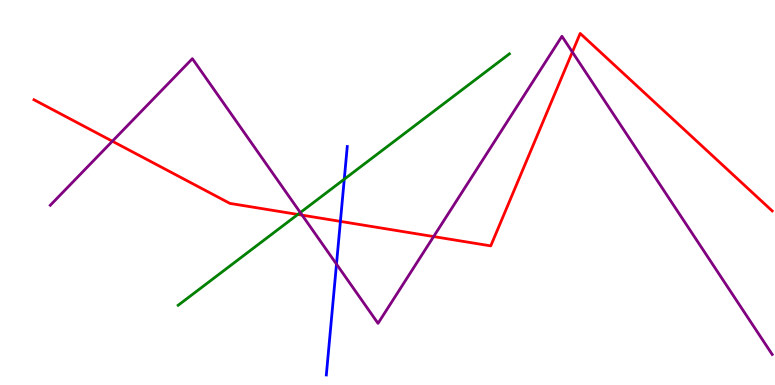[{'lines': ['blue', 'red'], 'intersections': [{'x': 4.39, 'y': 4.25}]}, {'lines': ['green', 'red'], 'intersections': [{'x': 3.84, 'y': 4.43}]}, {'lines': ['purple', 'red'], 'intersections': [{'x': 1.45, 'y': 6.33}, {'x': 3.9, 'y': 4.41}, {'x': 5.6, 'y': 3.86}, {'x': 7.39, 'y': 8.65}]}, {'lines': ['blue', 'green'], 'intersections': [{'x': 4.44, 'y': 5.35}]}, {'lines': ['blue', 'purple'], 'intersections': [{'x': 4.34, 'y': 3.14}]}, {'lines': ['green', 'purple'], 'intersections': [{'x': 3.88, 'y': 4.48}]}]